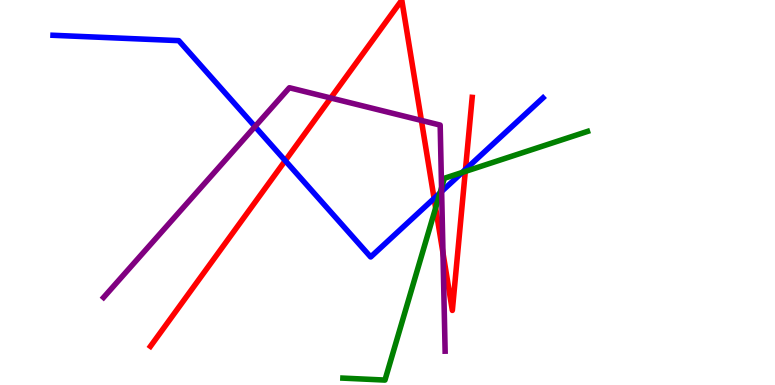[{'lines': ['blue', 'red'], 'intersections': [{'x': 3.68, 'y': 5.83}, {'x': 5.6, 'y': 4.85}, {'x': 6.01, 'y': 5.6}]}, {'lines': ['green', 'red'], 'intersections': [{'x': 5.62, 'y': 4.6}, {'x': 6.0, 'y': 5.55}]}, {'lines': ['purple', 'red'], 'intersections': [{'x': 4.27, 'y': 7.46}, {'x': 5.44, 'y': 6.87}, {'x': 5.72, 'y': 3.43}]}, {'lines': ['blue', 'green'], 'intersections': [{'x': 5.68, 'y': 4.99}, {'x': 5.96, 'y': 5.52}]}, {'lines': ['blue', 'purple'], 'intersections': [{'x': 3.29, 'y': 6.71}, {'x': 5.7, 'y': 5.03}]}, {'lines': ['green', 'purple'], 'intersections': [{'x': 5.7, 'y': 5.12}]}]